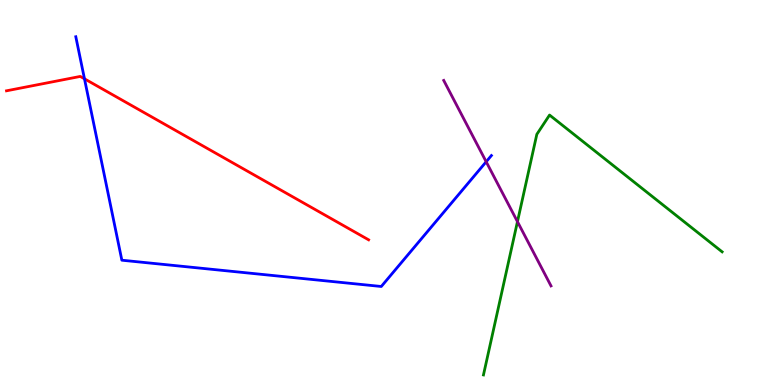[{'lines': ['blue', 'red'], 'intersections': [{'x': 1.09, 'y': 7.95}]}, {'lines': ['green', 'red'], 'intersections': []}, {'lines': ['purple', 'red'], 'intersections': []}, {'lines': ['blue', 'green'], 'intersections': []}, {'lines': ['blue', 'purple'], 'intersections': [{'x': 6.27, 'y': 5.8}]}, {'lines': ['green', 'purple'], 'intersections': [{'x': 6.68, 'y': 4.24}]}]